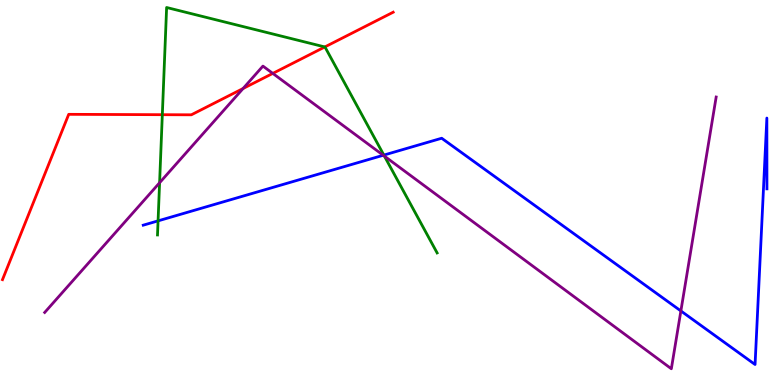[{'lines': ['blue', 'red'], 'intersections': []}, {'lines': ['green', 'red'], 'intersections': [{'x': 2.09, 'y': 7.02}, {'x': 4.19, 'y': 8.78}]}, {'lines': ['purple', 'red'], 'intersections': [{'x': 3.14, 'y': 7.7}, {'x': 3.52, 'y': 8.09}]}, {'lines': ['blue', 'green'], 'intersections': [{'x': 2.04, 'y': 4.26}, {'x': 4.95, 'y': 5.97}]}, {'lines': ['blue', 'purple'], 'intersections': [{'x': 4.95, 'y': 5.97}, {'x': 8.79, 'y': 1.92}]}, {'lines': ['green', 'purple'], 'intersections': [{'x': 2.06, 'y': 5.25}, {'x': 4.96, 'y': 5.94}]}]